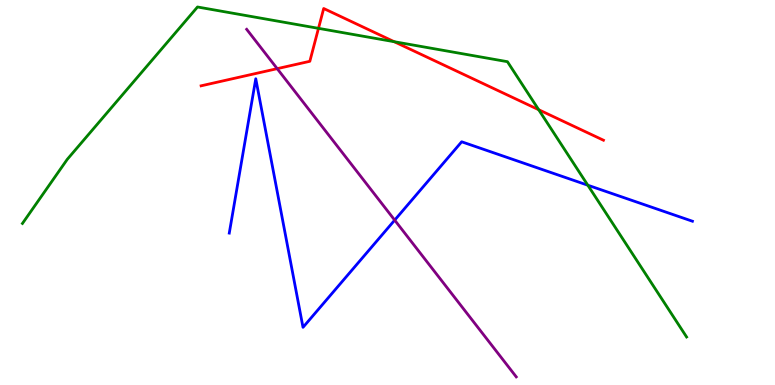[{'lines': ['blue', 'red'], 'intersections': []}, {'lines': ['green', 'red'], 'intersections': [{'x': 4.11, 'y': 9.26}, {'x': 5.09, 'y': 8.92}, {'x': 6.95, 'y': 7.15}]}, {'lines': ['purple', 'red'], 'intersections': [{'x': 3.58, 'y': 8.22}]}, {'lines': ['blue', 'green'], 'intersections': [{'x': 7.58, 'y': 5.19}]}, {'lines': ['blue', 'purple'], 'intersections': [{'x': 5.09, 'y': 4.28}]}, {'lines': ['green', 'purple'], 'intersections': []}]